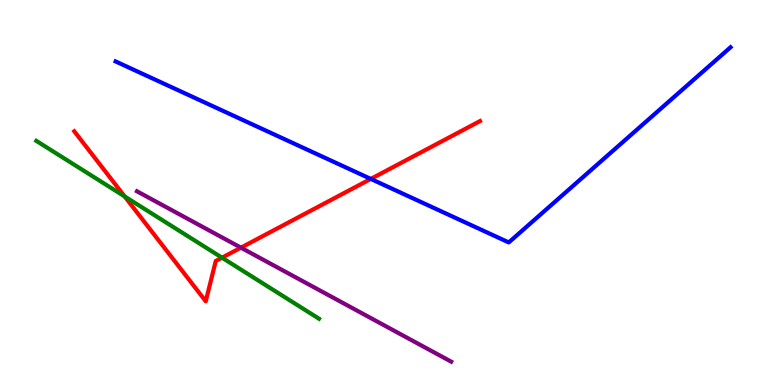[{'lines': ['blue', 'red'], 'intersections': [{'x': 4.78, 'y': 5.35}]}, {'lines': ['green', 'red'], 'intersections': [{'x': 1.61, 'y': 4.9}, {'x': 2.86, 'y': 3.31}]}, {'lines': ['purple', 'red'], 'intersections': [{'x': 3.11, 'y': 3.57}]}, {'lines': ['blue', 'green'], 'intersections': []}, {'lines': ['blue', 'purple'], 'intersections': []}, {'lines': ['green', 'purple'], 'intersections': []}]